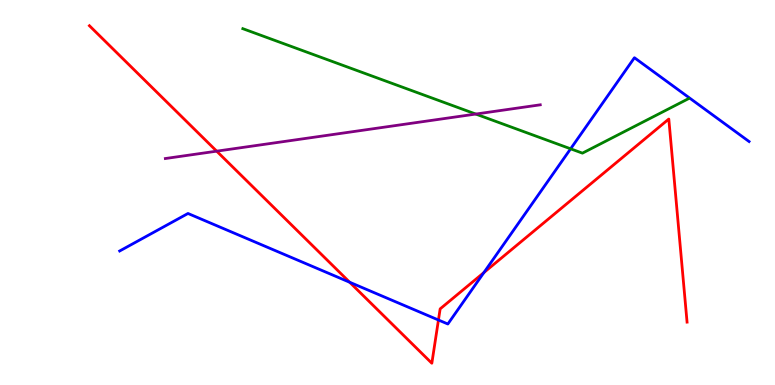[{'lines': ['blue', 'red'], 'intersections': [{'x': 4.51, 'y': 2.67}, {'x': 5.66, 'y': 1.69}, {'x': 6.24, 'y': 2.92}]}, {'lines': ['green', 'red'], 'intersections': []}, {'lines': ['purple', 'red'], 'intersections': [{'x': 2.8, 'y': 6.07}]}, {'lines': ['blue', 'green'], 'intersections': [{'x': 7.36, 'y': 6.13}]}, {'lines': ['blue', 'purple'], 'intersections': []}, {'lines': ['green', 'purple'], 'intersections': [{'x': 6.14, 'y': 7.04}]}]